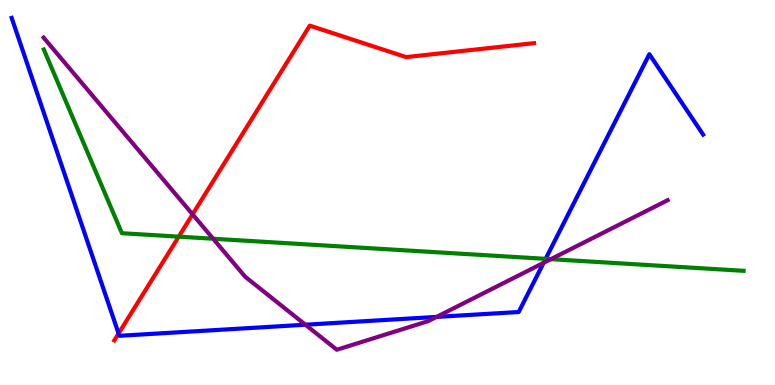[{'lines': ['blue', 'red'], 'intersections': [{'x': 1.53, 'y': 1.34}]}, {'lines': ['green', 'red'], 'intersections': [{'x': 2.31, 'y': 3.85}]}, {'lines': ['purple', 'red'], 'intersections': [{'x': 2.48, 'y': 4.43}]}, {'lines': ['blue', 'green'], 'intersections': [{'x': 7.04, 'y': 3.28}]}, {'lines': ['blue', 'purple'], 'intersections': [{'x': 3.94, 'y': 1.57}, {'x': 5.63, 'y': 1.77}, {'x': 7.01, 'y': 3.17}]}, {'lines': ['green', 'purple'], 'intersections': [{'x': 2.75, 'y': 3.8}, {'x': 7.11, 'y': 3.27}]}]